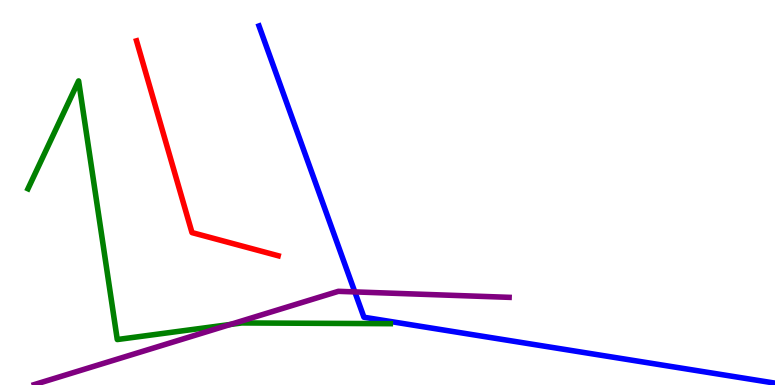[{'lines': ['blue', 'red'], 'intersections': []}, {'lines': ['green', 'red'], 'intersections': []}, {'lines': ['purple', 'red'], 'intersections': []}, {'lines': ['blue', 'green'], 'intersections': []}, {'lines': ['blue', 'purple'], 'intersections': [{'x': 4.58, 'y': 2.42}]}, {'lines': ['green', 'purple'], 'intersections': [{'x': 2.97, 'y': 1.57}]}]